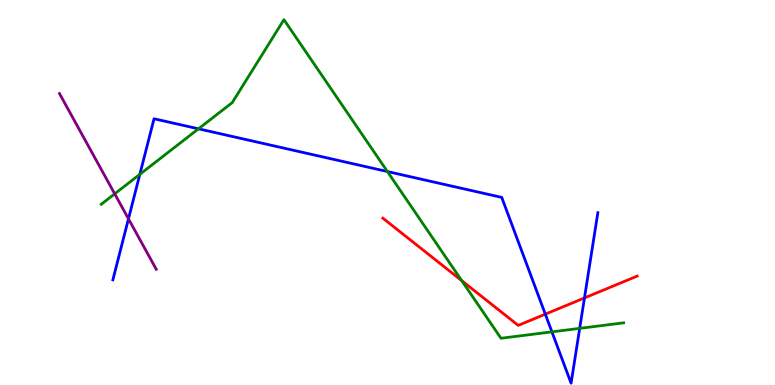[{'lines': ['blue', 'red'], 'intersections': [{'x': 7.04, 'y': 1.84}, {'x': 7.54, 'y': 2.26}]}, {'lines': ['green', 'red'], 'intersections': [{'x': 5.96, 'y': 2.71}]}, {'lines': ['purple', 'red'], 'intersections': []}, {'lines': ['blue', 'green'], 'intersections': [{'x': 1.8, 'y': 5.47}, {'x': 2.56, 'y': 6.65}, {'x': 5.0, 'y': 5.54}, {'x': 7.12, 'y': 1.38}, {'x': 7.48, 'y': 1.47}]}, {'lines': ['blue', 'purple'], 'intersections': [{'x': 1.66, 'y': 4.32}]}, {'lines': ['green', 'purple'], 'intersections': [{'x': 1.48, 'y': 4.97}]}]